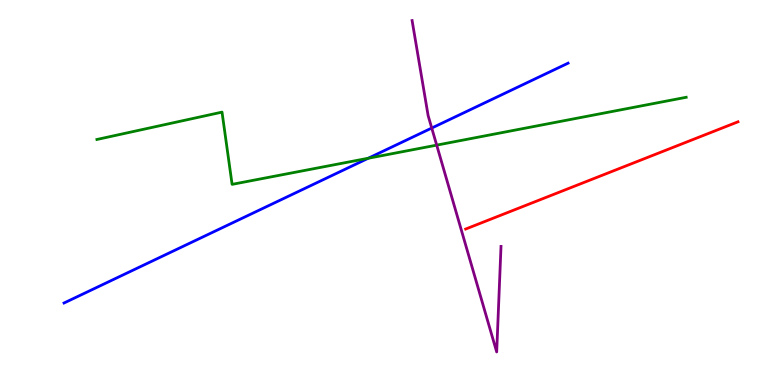[{'lines': ['blue', 'red'], 'intersections': []}, {'lines': ['green', 'red'], 'intersections': []}, {'lines': ['purple', 'red'], 'intersections': []}, {'lines': ['blue', 'green'], 'intersections': [{'x': 4.75, 'y': 5.89}]}, {'lines': ['blue', 'purple'], 'intersections': [{'x': 5.57, 'y': 6.67}]}, {'lines': ['green', 'purple'], 'intersections': [{'x': 5.63, 'y': 6.23}]}]